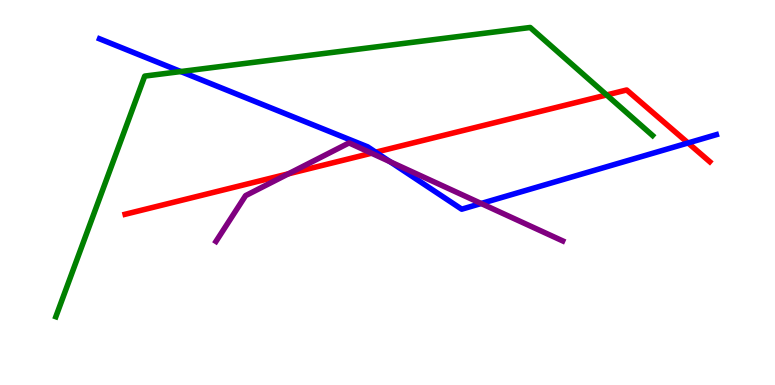[{'lines': ['blue', 'red'], 'intersections': [{'x': 4.85, 'y': 6.05}, {'x': 8.88, 'y': 6.29}]}, {'lines': ['green', 'red'], 'intersections': [{'x': 7.83, 'y': 7.53}]}, {'lines': ['purple', 'red'], 'intersections': [{'x': 3.72, 'y': 5.49}, {'x': 4.79, 'y': 6.02}]}, {'lines': ['blue', 'green'], 'intersections': [{'x': 2.33, 'y': 8.14}]}, {'lines': ['blue', 'purple'], 'intersections': [{'x': 5.03, 'y': 5.8}, {'x': 6.21, 'y': 4.71}]}, {'lines': ['green', 'purple'], 'intersections': []}]